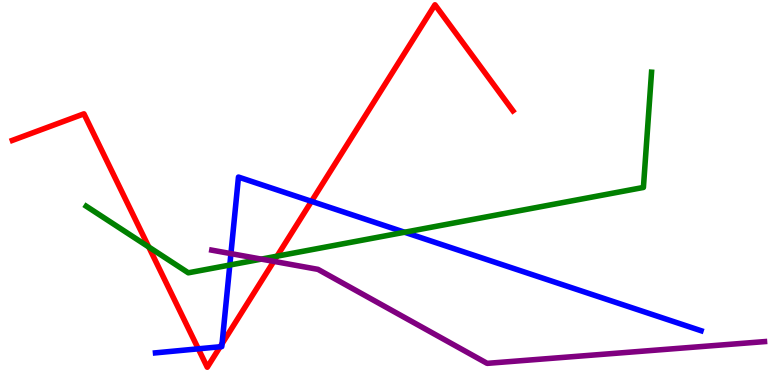[{'lines': ['blue', 'red'], 'intersections': [{'x': 2.56, 'y': 0.94}, {'x': 2.84, 'y': 0.993}, {'x': 2.87, 'y': 1.07}, {'x': 4.02, 'y': 4.77}]}, {'lines': ['green', 'red'], 'intersections': [{'x': 1.92, 'y': 3.58}, {'x': 3.57, 'y': 3.35}]}, {'lines': ['purple', 'red'], 'intersections': [{'x': 3.53, 'y': 3.21}]}, {'lines': ['blue', 'green'], 'intersections': [{'x': 2.97, 'y': 3.12}, {'x': 5.22, 'y': 3.97}]}, {'lines': ['blue', 'purple'], 'intersections': [{'x': 2.98, 'y': 3.41}]}, {'lines': ['green', 'purple'], 'intersections': [{'x': 3.37, 'y': 3.27}]}]